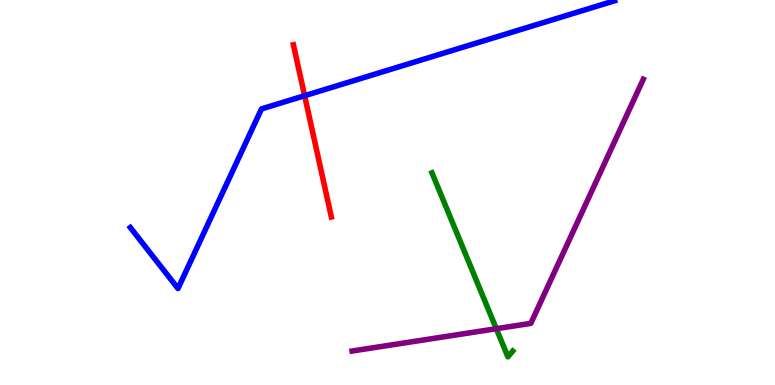[{'lines': ['blue', 'red'], 'intersections': [{'x': 3.93, 'y': 7.51}]}, {'lines': ['green', 'red'], 'intersections': []}, {'lines': ['purple', 'red'], 'intersections': []}, {'lines': ['blue', 'green'], 'intersections': []}, {'lines': ['blue', 'purple'], 'intersections': []}, {'lines': ['green', 'purple'], 'intersections': [{'x': 6.4, 'y': 1.46}]}]